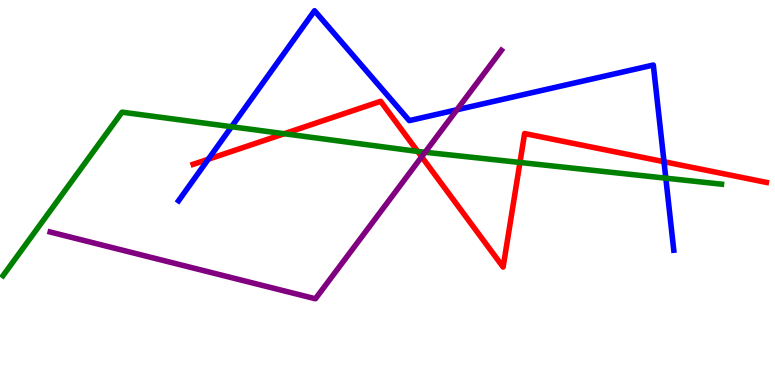[{'lines': ['blue', 'red'], 'intersections': [{'x': 2.69, 'y': 5.86}, {'x': 8.57, 'y': 5.8}]}, {'lines': ['green', 'red'], 'intersections': [{'x': 3.67, 'y': 6.53}, {'x': 5.39, 'y': 6.07}, {'x': 6.71, 'y': 5.78}]}, {'lines': ['purple', 'red'], 'intersections': [{'x': 5.44, 'y': 5.93}]}, {'lines': ['blue', 'green'], 'intersections': [{'x': 2.99, 'y': 6.71}, {'x': 8.59, 'y': 5.37}]}, {'lines': ['blue', 'purple'], 'intersections': [{'x': 5.9, 'y': 7.15}]}, {'lines': ['green', 'purple'], 'intersections': [{'x': 5.49, 'y': 6.05}]}]